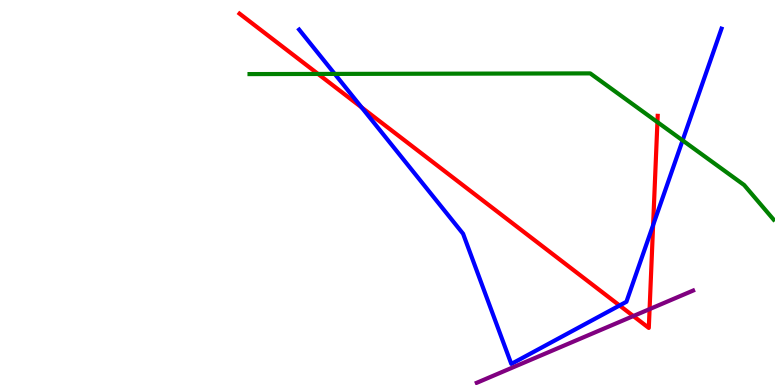[{'lines': ['blue', 'red'], 'intersections': [{'x': 4.67, 'y': 7.21}, {'x': 7.99, 'y': 2.07}, {'x': 8.43, 'y': 4.15}]}, {'lines': ['green', 'red'], 'intersections': [{'x': 4.1, 'y': 8.08}, {'x': 8.48, 'y': 6.83}]}, {'lines': ['purple', 'red'], 'intersections': [{'x': 8.17, 'y': 1.79}, {'x': 8.38, 'y': 1.97}]}, {'lines': ['blue', 'green'], 'intersections': [{'x': 4.32, 'y': 8.08}, {'x': 8.81, 'y': 6.35}]}, {'lines': ['blue', 'purple'], 'intersections': []}, {'lines': ['green', 'purple'], 'intersections': []}]